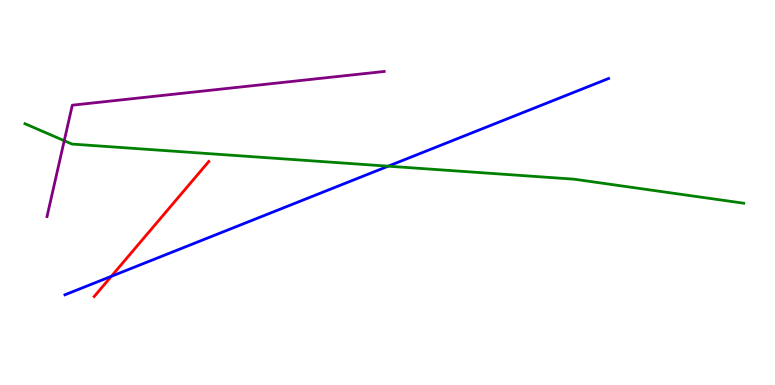[{'lines': ['blue', 'red'], 'intersections': [{'x': 1.44, 'y': 2.82}]}, {'lines': ['green', 'red'], 'intersections': []}, {'lines': ['purple', 'red'], 'intersections': []}, {'lines': ['blue', 'green'], 'intersections': [{'x': 5.01, 'y': 5.68}]}, {'lines': ['blue', 'purple'], 'intersections': []}, {'lines': ['green', 'purple'], 'intersections': [{'x': 0.829, 'y': 6.35}]}]